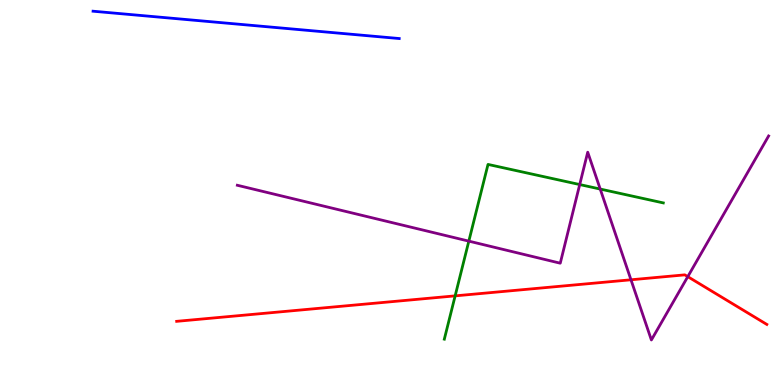[{'lines': ['blue', 'red'], 'intersections': []}, {'lines': ['green', 'red'], 'intersections': [{'x': 5.87, 'y': 2.32}]}, {'lines': ['purple', 'red'], 'intersections': [{'x': 8.14, 'y': 2.73}, {'x': 8.87, 'y': 2.81}]}, {'lines': ['blue', 'green'], 'intersections': []}, {'lines': ['blue', 'purple'], 'intersections': []}, {'lines': ['green', 'purple'], 'intersections': [{'x': 6.05, 'y': 3.74}, {'x': 7.48, 'y': 5.21}, {'x': 7.74, 'y': 5.09}]}]